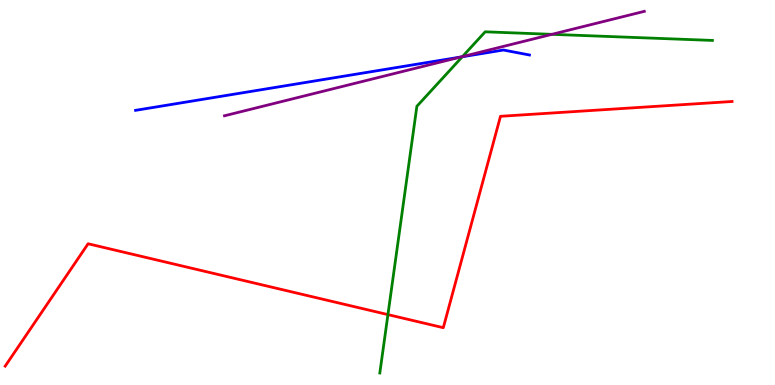[{'lines': ['blue', 'red'], 'intersections': []}, {'lines': ['green', 'red'], 'intersections': [{'x': 5.01, 'y': 1.83}]}, {'lines': ['purple', 'red'], 'intersections': []}, {'lines': ['blue', 'green'], 'intersections': [{'x': 5.97, 'y': 8.53}]}, {'lines': ['blue', 'purple'], 'intersections': [{'x': 5.95, 'y': 8.52}]}, {'lines': ['green', 'purple'], 'intersections': [{'x': 5.97, 'y': 8.53}, {'x': 7.12, 'y': 9.11}]}]